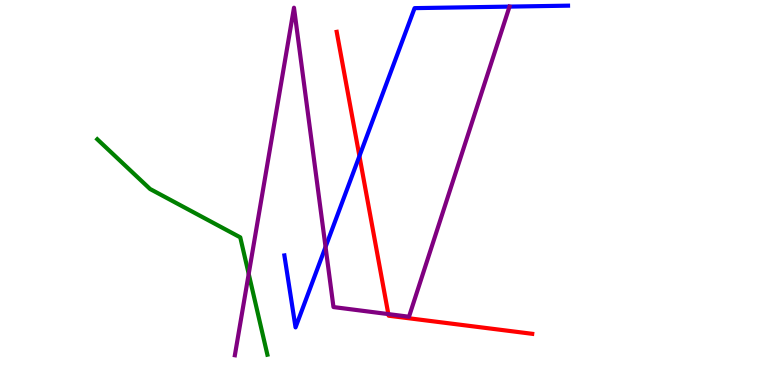[{'lines': ['blue', 'red'], 'intersections': [{'x': 4.64, 'y': 5.95}]}, {'lines': ['green', 'red'], 'intersections': []}, {'lines': ['purple', 'red'], 'intersections': [{'x': 5.01, 'y': 1.84}]}, {'lines': ['blue', 'green'], 'intersections': []}, {'lines': ['blue', 'purple'], 'intersections': [{'x': 4.2, 'y': 3.59}]}, {'lines': ['green', 'purple'], 'intersections': [{'x': 3.21, 'y': 2.89}]}]